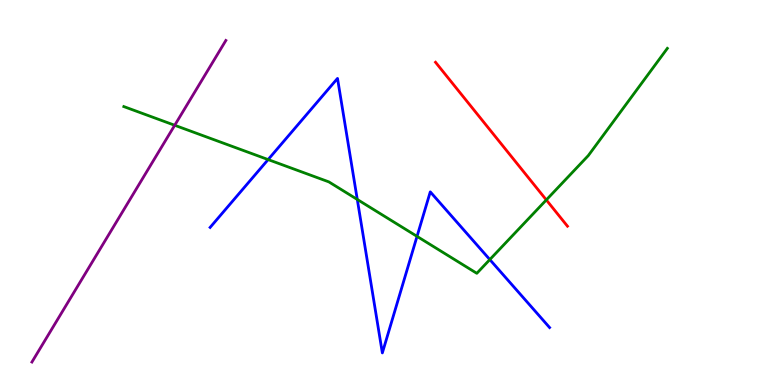[{'lines': ['blue', 'red'], 'intersections': []}, {'lines': ['green', 'red'], 'intersections': [{'x': 7.05, 'y': 4.81}]}, {'lines': ['purple', 'red'], 'intersections': []}, {'lines': ['blue', 'green'], 'intersections': [{'x': 3.46, 'y': 5.86}, {'x': 4.61, 'y': 4.82}, {'x': 5.38, 'y': 3.86}, {'x': 6.32, 'y': 3.26}]}, {'lines': ['blue', 'purple'], 'intersections': []}, {'lines': ['green', 'purple'], 'intersections': [{'x': 2.25, 'y': 6.75}]}]